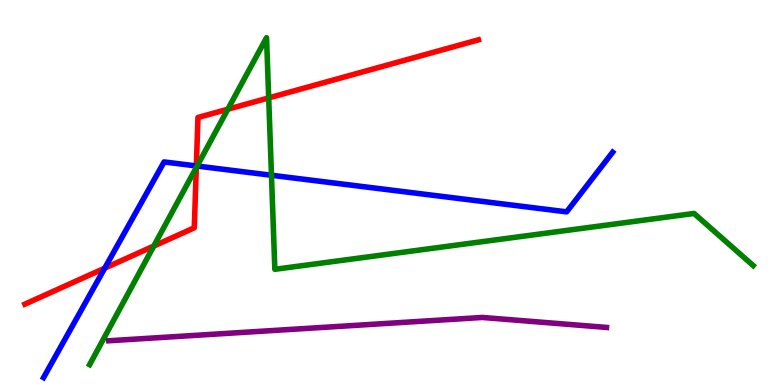[{'lines': ['blue', 'red'], 'intersections': [{'x': 1.35, 'y': 3.03}, {'x': 2.53, 'y': 5.69}]}, {'lines': ['green', 'red'], 'intersections': [{'x': 1.98, 'y': 3.61}, {'x': 2.53, 'y': 5.65}, {'x': 2.94, 'y': 7.16}, {'x': 3.47, 'y': 7.46}]}, {'lines': ['purple', 'red'], 'intersections': []}, {'lines': ['blue', 'green'], 'intersections': [{'x': 2.54, 'y': 5.69}, {'x': 3.5, 'y': 5.45}]}, {'lines': ['blue', 'purple'], 'intersections': []}, {'lines': ['green', 'purple'], 'intersections': []}]